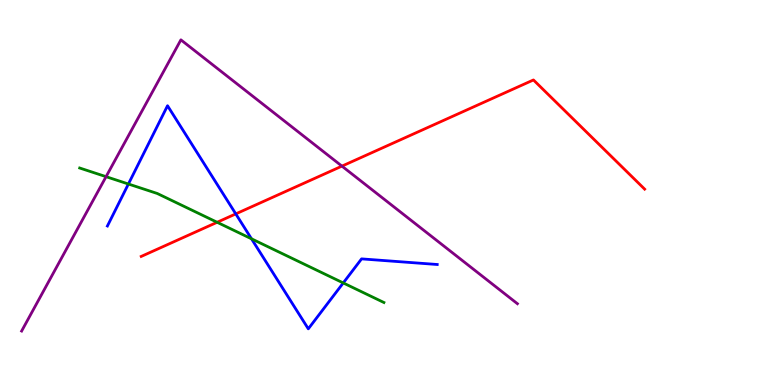[{'lines': ['blue', 'red'], 'intersections': [{'x': 3.04, 'y': 4.44}]}, {'lines': ['green', 'red'], 'intersections': [{'x': 2.8, 'y': 4.23}]}, {'lines': ['purple', 'red'], 'intersections': [{'x': 4.41, 'y': 5.69}]}, {'lines': ['blue', 'green'], 'intersections': [{'x': 1.66, 'y': 5.22}, {'x': 3.25, 'y': 3.8}, {'x': 4.43, 'y': 2.65}]}, {'lines': ['blue', 'purple'], 'intersections': []}, {'lines': ['green', 'purple'], 'intersections': [{'x': 1.37, 'y': 5.41}]}]